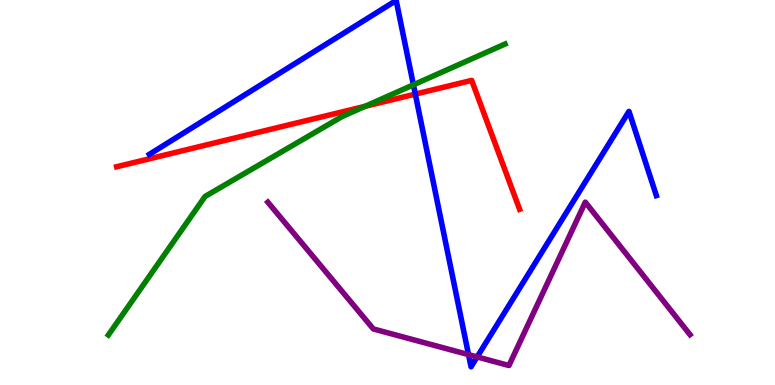[{'lines': ['blue', 'red'], 'intersections': [{'x': 5.36, 'y': 7.56}]}, {'lines': ['green', 'red'], 'intersections': [{'x': 4.71, 'y': 7.24}]}, {'lines': ['purple', 'red'], 'intersections': []}, {'lines': ['blue', 'green'], 'intersections': [{'x': 5.33, 'y': 7.8}]}, {'lines': ['blue', 'purple'], 'intersections': [{'x': 6.05, 'y': 0.789}, {'x': 6.16, 'y': 0.729}]}, {'lines': ['green', 'purple'], 'intersections': []}]